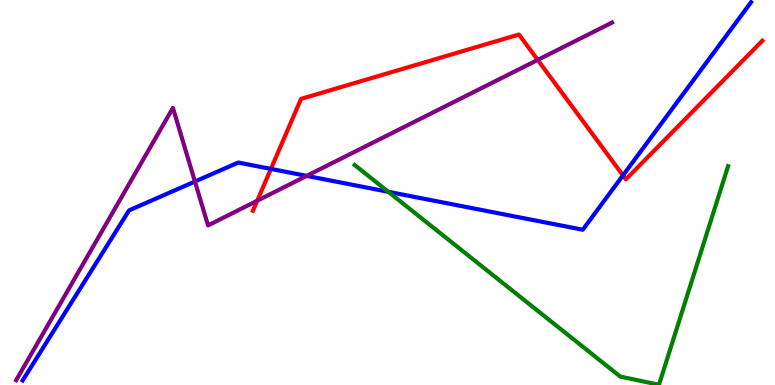[{'lines': ['blue', 'red'], 'intersections': [{'x': 3.5, 'y': 5.61}, {'x': 8.04, 'y': 5.44}]}, {'lines': ['green', 'red'], 'intersections': []}, {'lines': ['purple', 'red'], 'intersections': [{'x': 3.32, 'y': 4.79}, {'x': 6.94, 'y': 8.44}]}, {'lines': ['blue', 'green'], 'intersections': [{'x': 5.01, 'y': 5.02}]}, {'lines': ['blue', 'purple'], 'intersections': [{'x': 2.52, 'y': 5.28}, {'x': 3.96, 'y': 5.43}]}, {'lines': ['green', 'purple'], 'intersections': []}]